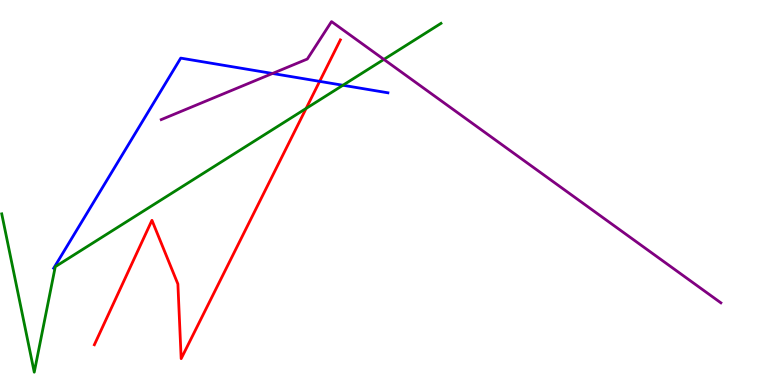[{'lines': ['blue', 'red'], 'intersections': [{'x': 4.12, 'y': 7.89}]}, {'lines': ['green', 'red'], 'intersections': [{'x': 3.95, 'y': 7.18}]}, {'lines': ['purple', 'red'], 'intersections': []}, {'lines': ['blue', 'green'], 'intersections': [{'x': 4.42, 'y': 7.79}]}, {'lines': ['blue', 'purple'], 'intersections': [{'x': 3.52, 'y': 8.09}]}, {'lines': ['green', 'purple'], 'intersections': [{'x': 4.95, 'y': 8.46}]}]